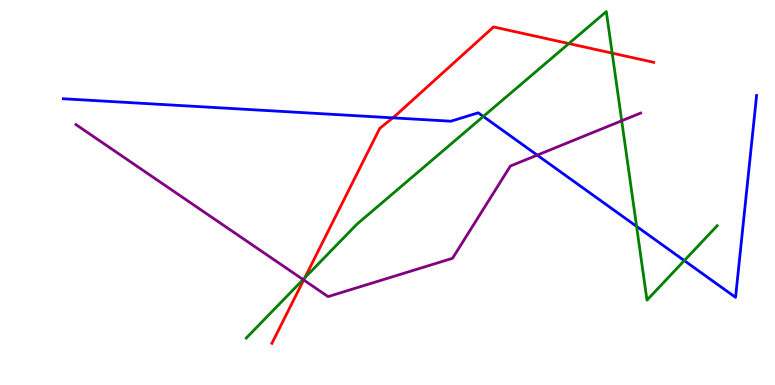[{'lines': ['blue', 'red'], 'intersections': [{'x': 5.07, 'y': 6.94}]}, {'lines': ['green', 'red'], 'intersections': [{'x': 3.93, 'y': 2.78}, {'x': 7.34, 'y': 8.87}, {'x': 7.9, 'y': 8.62}]}, {'lines': ['purple', 'red'], 'intersections': [{'x': 3.92, 'y': 2.73}]}, {'lines': ['blue', 'green'], 'intersections': [{'x': 6.24, 'y': 6.98}, {'x': 8.21, 'y': 4.12}, {'x': 8.83, 'y': 3.23}]}, {'lines': ['blue', 'purple'], 'intersections': [{'x': 6.93, 'y': 5.97}]}, {'lines': ['green', 'purple'], 'intersections': [{'x': 3.91, 'y': 2.74}, {'x': 8.02, 'y': 6.86}]}]